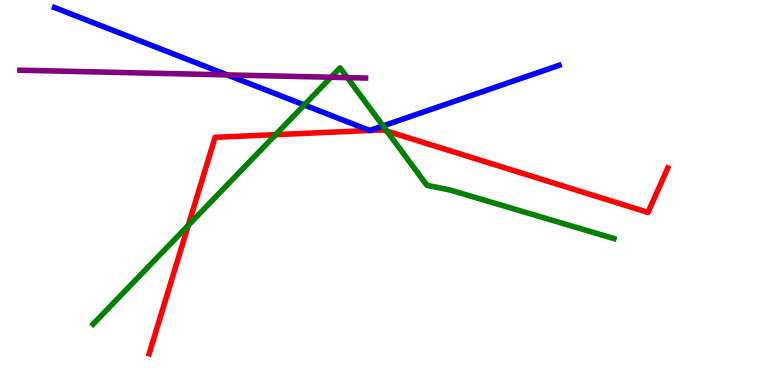[{'lines': ['blue', 'red'], 'intersections': []}, {'lines': ['green', 'red'], 'intersections': [{'x': 2.43, 'y': 4.15}, {'x': 3.56, 'y': 6.5}, {'x': 4.99, 'y': 6.59}]}, {'lines': ['purple', 'red'], 'intersections': []}, {'lines': ['blue', 'green'], 'intersections': [{'x': 3.93, 'y': 7.27}, {'x': 4.94, 'y': 6.73}]}, {'lines': ['blue', 'purple'], 'intersections': [{'x': 2.93, 'y': 8.05}]}, {'lines': ['green', 'purple'], 'intersections': [{'x': 4.27, 'y': 7.99}, {'x': 4.48, 'y': 7.98}]}]